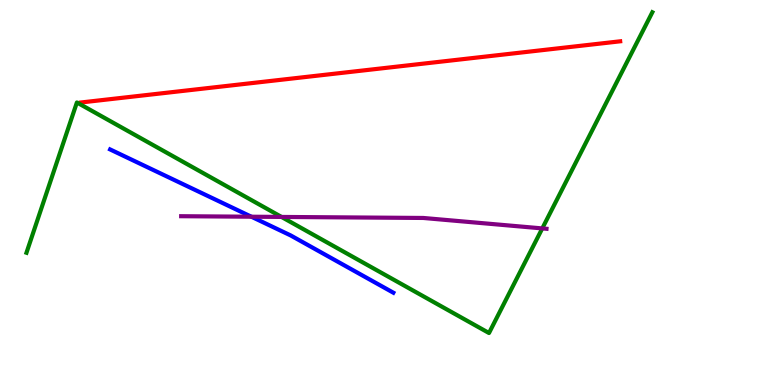[{'lines': ['blue', 'red'], 'intersections': []}, {'lines': ['green', 'red'], 'intersections': []}, {'lines': ['purple', 'red'], 'intersections': []}, {'lines': ['blue', 'green'], 'intersections': []}, {'lines': ['blue', 'purple'], 'intersections': [{'x': 3.24, 'y': 4.37}]}, {'lines': ['green', 'purple'], 'intersections': [{'x': 3.63, 'y': 4.37}, {'x': 7.0, 'y': 4.07}]}]